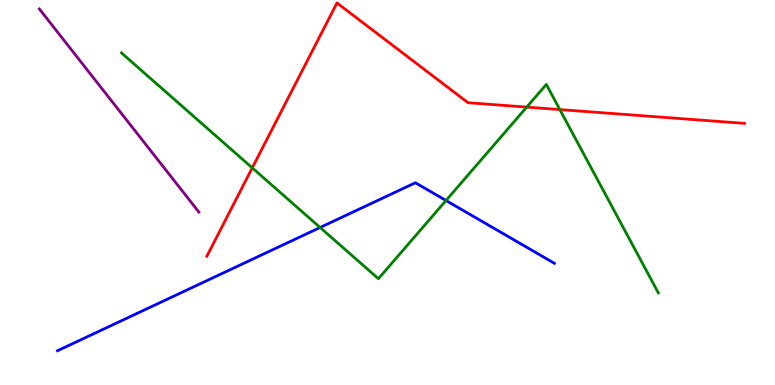[{'lines': ['blue', 'red'], 'intersections': []}, {'lines': ['green', 'red'], 'intersections': [{'x': 3.25, 'y': 5.64}, {'x': 6.8, 'y': 7.22}, {'x': 7.22, 'y': 7.15}]}, {'lines': ['purple', 'red'], 'intersections': []}, {'lines': ['blue', 'green'], 'intersections': [{'x': 4.13, 'y': 4.09}, {'x': 5.75, 'y': 4.79}]}, {'lines': ['blue', 'purple'], 'intersections': []}, {'lines': ['green', 'purple'], 'intersections': []}]